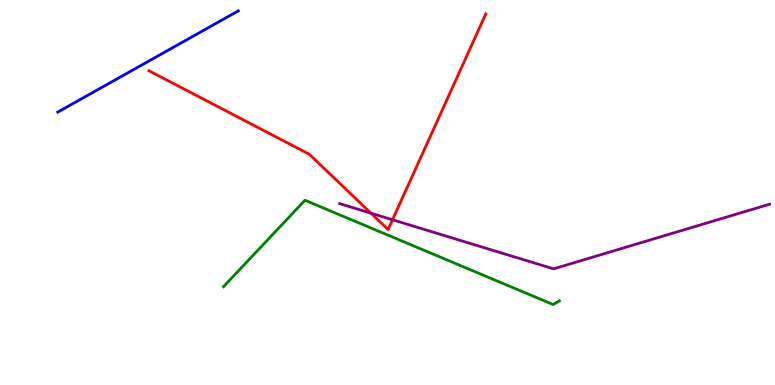[{'lines': ['blue', 'red'], 'intersections': []}, {'lines': ['green', 'red'], 'intersections': []}, {'lines': ['purple', 'red'], 'intersections': [{'x': 4.79, 'y': 4.46}, {'x': 5.06, 'y': 4.29}]}, {'lines': ['blue', 'green'], 'intersections': []}, {'lines': ['blue', 'purple'], 'intersections': []}, {'lines': ['green', 'purple'], 'intersections': []}]